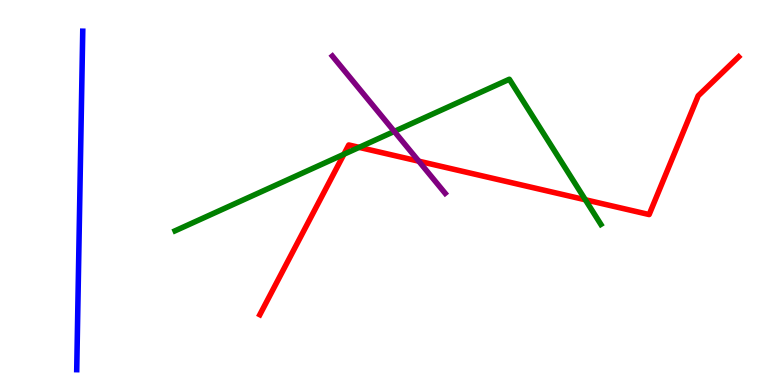[{'lines': ['blue', 'red'], 'intersections': []}, {'lines': ['green', 'red'], 'intersections': [{'x': 4.44, 'y': 5.99}, {'x': 4.63, 'y': 6.17}, {'x': 7.55, 'y': 4.81}]}, {'lines': ['purple', 'red'], 'intersections': [{'x': 5.4, 'y': 5.81}]}, {'lines': ['blue', 'green'], 'intersections': []}, {'lines': ['blue', 'purple'], 'intersections': []}, {'lines': ['green', 'purple'], 'intersections': [{'x': 5.09, 'y': 6.59}]}]